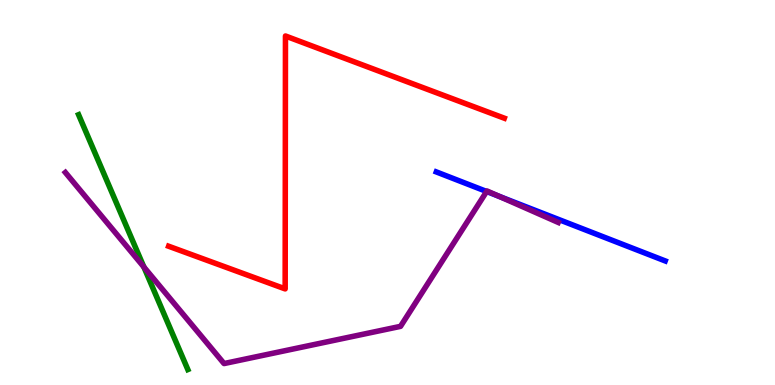[{'lines': ['blue', 'red'], 'intersections': []}, {'lines': ['green', 'red'], 'intersections': []}, {'lines': ['purple', 'red'], 'intersections': []}, {'lines': ['blue', 'green'], 'intersections': []}, {'lines': ['blue', 'purple'], 'intersections': [{'x': 6.28, 'y': 5.03}, {'x': 6.44, 'y': 4.9}]}, {'lines': ['green', 'purple'], 'intersections': [{'x': 1.86, 'y': 3.06}]}]